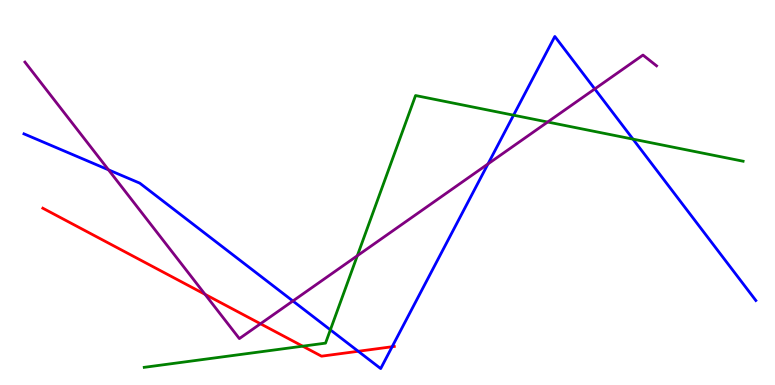[{'lines': ['blue', 'red'], 'intersections': [{'x': 4.62, 'y': 0.876}, {'x': 5.06, 'y': 0.994}]}, {'lines': ['green', 'red'], 'intersections': [{'x': 3.91, 'y': 1.01}]}, {'lines': ['purple', 'red'], 'intersections': [{'x': 2.65, 'y': 2.35}, {'x': 3.36, 'y': 1.59}]}, {'lines': ['blue', 'green'], 'intersections': [{'x': 4.26, 'y': 1.43}, {'x': 6.63, 'y': 7.01}, {'x': 8.17, 'y': 6.39}]}, {'lines': ['blue', 'purple'], 'intersections': [{'x': 1.4, 'y': 5.59}, {'x': 3.78, 'y': 2.18}, {'x': 6.3, 'y': 5.74}, {'x': 7.67, 'y': 7.69}]}, {'lines': ['green', 'purple'], 'intersections': [{'x': 4.61, 'y': 3.36}, {'x': 7.07, 'y': 6.83}]}]